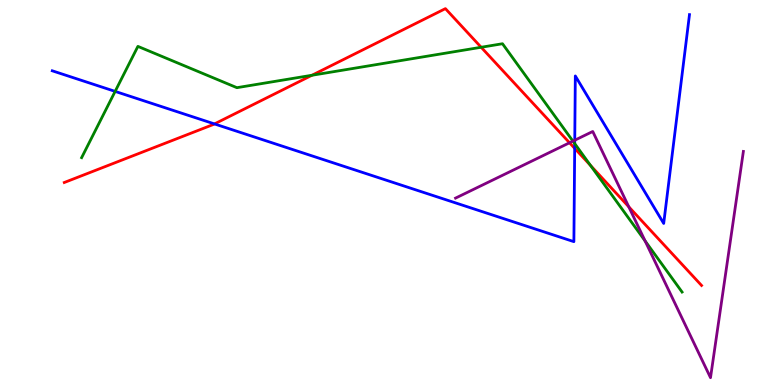[{'lines': ['blue', 'red'], 'intersections': [{'x': 2.77, 'y': 6.78}, {'x': 7.42, 'y': 6.15}]}, {'lines': ['green', 'red'], 'intersections': [{'x': 4.03, 'y': 8.05}, {'x': 6.21, 'y': 8.77}, {'x': 7.62, 'y': 5.7}]}, {'lines': ['purple', 'red'], 'intersections': [{'x': 7.35, 'y': 6.29}, {'x': 8.11, 'y': 4.63}]}, {'lines': ['blue', 'green'], 'intersections': [{'x': 1.49, 'y': 7.63}, {'x': 7.42, 'y': 6.27}]}, {'lines': ['blue', 'purple'], 'intersections': [{'x': 7.42, 'y': 6.36}]}, {'lines': ['green', 'purple'], 'intersections': [{'x': 7.39, 'y': 6.33}, {'x': 8.32, 'y': 3.74}]}]